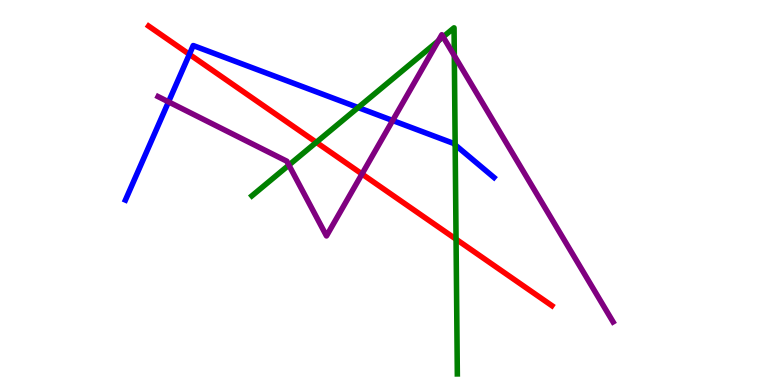[{'lines': ['blue', 'red'], 'intersections': [{'x': 2.44, 'y': 8.59}]}, {'lines': ['green', 'red'], 'intersections': [{'x': 4.08, 'y': 6.3}, {'x': 5.88, 'y': 3.79}]}, {'lines': ['purple', 'red'], 'intersections': [{'x': 4.67, 'y': 5.48}]}, {'lines': ['blue', 'green'], 'intersections': [{'x': 4.62, 'y': 7.21}, {'x': 5.87, 'y': 6.24}]}, {'lines': ['blue', 'purple'], 'intersections': [{'x': 2.17, 'y': 7.35}, {'x': 5.07, 'y': 6.87}]}, {'lines': ['green', 'purple'], 'intersections': [{'x': 3.73, 'y': 5.71}, {'x': 5.65, 'y': 8.94}, {'x': 5.72, 'y': 9.04}, {'x': 5.86, 'y': 8.55}]}]